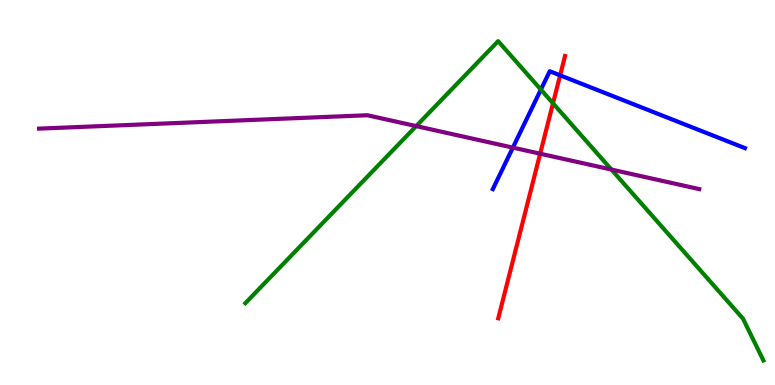[{'lines': ['blue', 'red'], 'intersections': [{'x': 7.23, 'y': 8.04}]}, {'lines': ['green', 'red'], 'intersections': [{'x': 7.14, 'y': 7.32}]}, {'lines': ['purple', 'red'], 'intersections': [{'x': 6.97, 'y': 6.01}]}, {'lines': ['blue', 'green'], 'intersections': [{'x': 6.98, 'y': 7.67}]}, {'lines': ['blue', 'purple'], 'intersections': [{'x': 6.62, 'y': 6.17}]}, {'lines': ['green', 'purple'], 'intersections': [{'x': 5.37, 'y': 6.72}, {'x': 7.89, 'y': 5.6}]}]